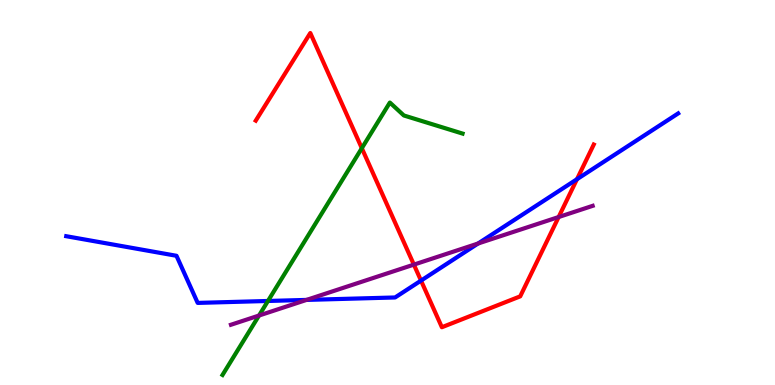[{'lines': ['blue', 'red'], 'intersections': [{'x': 5.43, 'y': 2.71}, {'x': 7.44, 'y': 5.34}]}, {'lines': ['green', 'red'], 'intersections': [{'x': 4.67, 'y': 6.15}]}, {'lines': ['purple', 'red'], 'intersections': [{'x': 5.34, 'y': 3.13}, {'x': 7.21, 'y': 4.36}]}, {'lines': ['blue', 'green'], 'intersections': [{'x': 3.46, 'y': 2.18}]}, {'lines': ['blue', 'purple'], 'intersections': [{'x': 3.96, 'y': 2.21}, {'x': 6.17, 'y': 3.67}]}, {'lines': ['green', 'purple'], 'intersections': [{'x': 3.34, 'y': 1.8}]}]